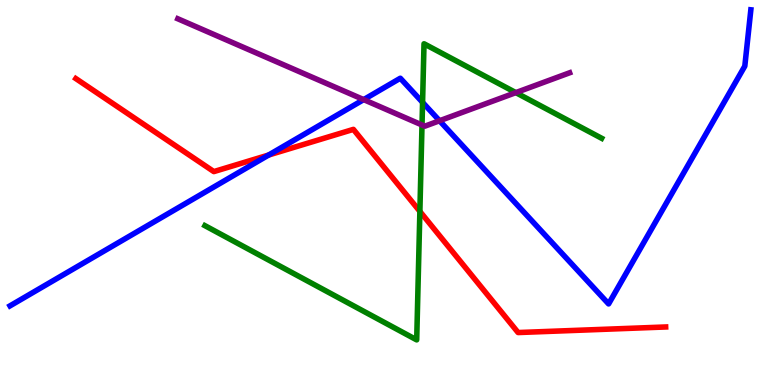[{'lines': ['blue', 'red'], 'intersections': [{'x': 3.47, 'y': 5.97}]}, {'lines': ['green', 'red'], 'intersections': [{'x': 5.42, 'y': 4.51}]}, {'lines': ['purple', 'red'], 'intersections': []}, {'lines': ['blue', 'green'], 'intersections': [{'x': 5.45, 'y': 7.34}]}, {'lines': ['blue', 'purple'], 'intersections': [{'x': 4.69, 'y': 7.41}, {'x': 5.67, 'y': 6.86}]}, {'lines': ['green', 'purple'], 'intersections': [{'x': 5.45, 'y': 6.75}, {'x': 6.66, 'y': 7.59}]}]